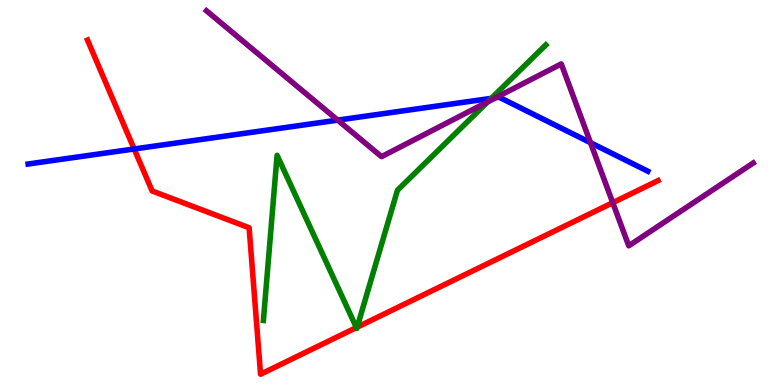[{'lines': ['blue', 'red'], 'intersections': [{'x': 1.73, 'y': 6.13}]}, {'lines': ['green', 'red'], 'intersections': [{'x': 4.6, 'y': 1.49}, {'x': 4.61, 'y': 1.5}]}, {'lines': ['purple', 'red'], 'intersections': [{'x': 7.91, 'y': 4.74}]}, {'lines': ['blue', 'green'], 'intersections': [{'x': 6.34, 'y': 7.45}]}, {'lines': ['blue', 'purple'], 'intersections': [{'x': 4.36, 'y': 6.88}, {'x': 6.4, 'y': 7.46}, {'x': 7.62, 'y': 6.29}]}, {'lines': ['green', 'purple'], 'intersections': [{'x': 6.29, 'y': 7.35}]}]